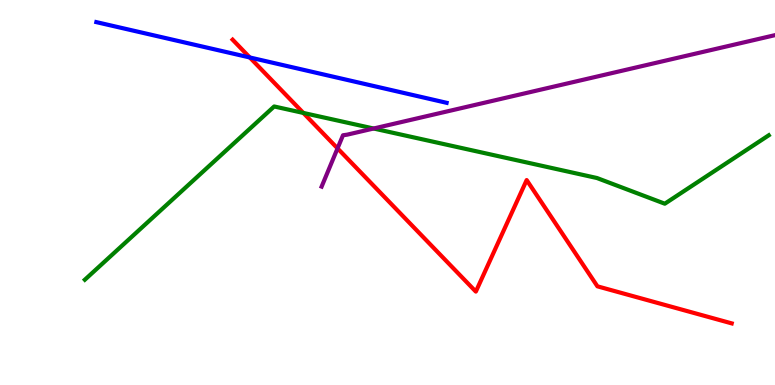[{'lines': ['blue', 'red'], 'intersections': [{'x': 3.22, 'y': 8.51}]}, {'lines': ['green', 'red'], 'intersections': [{'x': 3.91, 'y': 7.07}]}, {'lines': ['purple', 'red'], 'intersections': [{'x': 4.36, 'y': 6.15}]}, {'lines': ['blue', 'green'], 'intersections': []}, {'lines': ['blue', 'purple'], 'intersections': []}, {'lines': ['green', 'purple'], 'intersections': [{'x': 4.82, 'y': 6.66}]}]